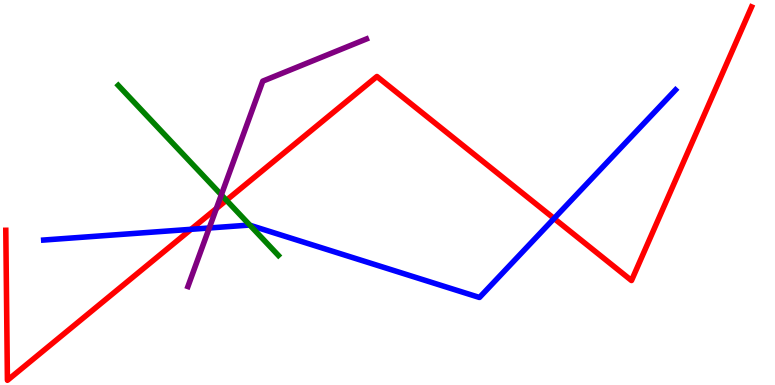[{'lines': ['blue', 'red'], 'intersections': [{'x': 2.47, 'y': 4.04}, {'x': 7.15, 'y': 4.33}]}, {'lines': ['green', 'red'], 'intersections': [{'x': 2.92, 'y': 4.8}]}, {'lines': ['purple', 'red'], 'intersections': [{'x': 2.79, 'y': 4.58}]}, {'lines': ['blue', 'green'], 'intersections': [{'x': 3.23, 'y': 4.15}]}, {'lines': ['blue', 'purple'], 'intersections': [{'x': 2.7, 'y': 4.08}]}, {'lines': ['green', 'purple'], 'intersections': [{'x': 2.86, 'y': 4.94}]}]